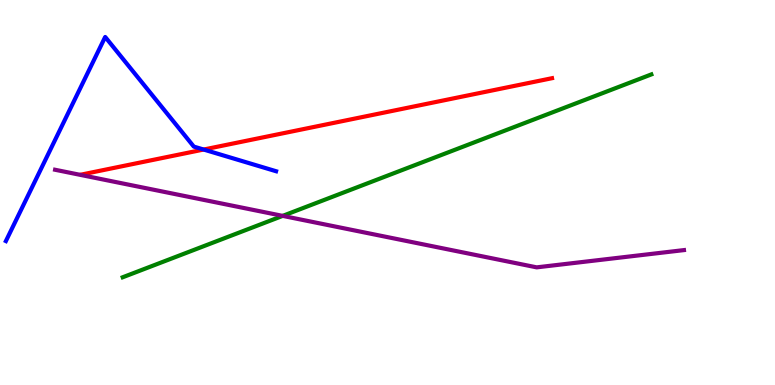[{'lines': ['blue', 'red'], 'intersections': [{'x': 2.63, 'y': 6.12}]}, {'lines': ['green', 'red'], 'intersections': []}, {'lines': ['purple', 'red'], 'intersections': []}, {'lines': ['blue', 'green'], 'intersections': []}, {'lines': ['blue', 'purple'], 'intersections': []}, {'lines': ['green', 'purple'], 'intersections': [{'x': 3.65, 'y': 4.39}]}]